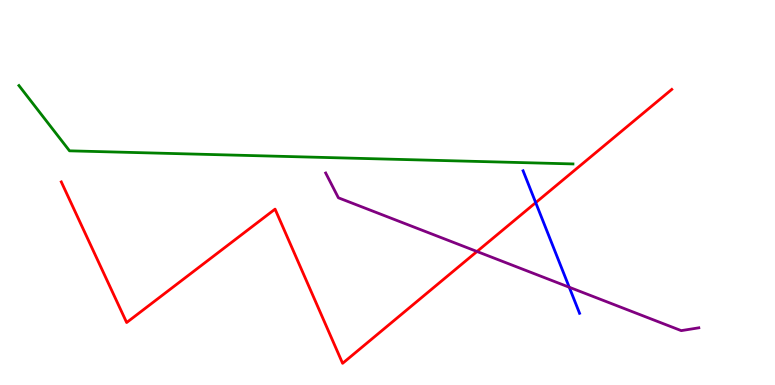[{'lines': ['blue', 'red'], 'intersections': [{'x': 6.91, 'y': 4.74}]}, {'lines': ['green', 'red'], 'intersections': []}, {'lines': ['purple', 'red'], 'intersections': [{'x': 6.15, 'y': 3.47}]}, {'lines': ['blue', 'green'], 'intersections': []}, {'lines': ['blue', 'purple'], 'intersections': [{'x': 7.34, 'y': 2.54}]}, {'lines': ['green', 'purple'], 'intersections': []}]